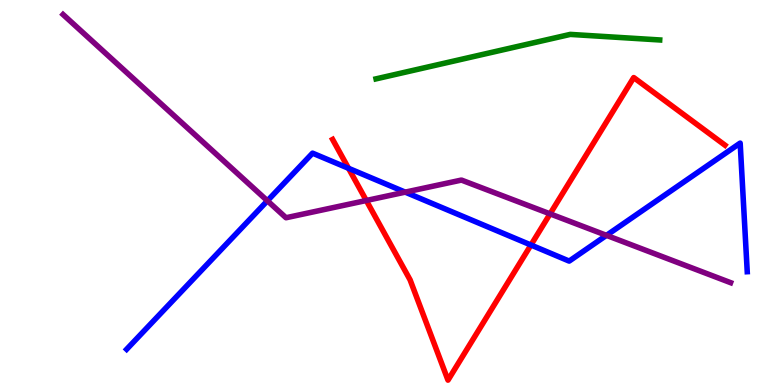[{'lines': ['blue', 'red'], 'intersections': [{'x': 4.5, 'y': 5.63}, {'x': 6.85, 'y': 3.64}]}, {'lines': ['green', 'red'], 'intersections': []}, {'lines': ['purple', 'red'], 'intersections': [{'x': 4.73, 'y': 4.79}, {'x': 7.1, 'y': 4.45}]}, {'lines': ['blue', 'green'], 'intersections': []}, {'lines': ['blue', 'purple'], 'intersections': [{'x': 3.45, 'y': 4.78}, {'x': 5.23, 'y': 5.01}, {'x': 7.83, 'y': 3.89}]}, {'lines': ['green', 'purple'], 'intersections': []}]